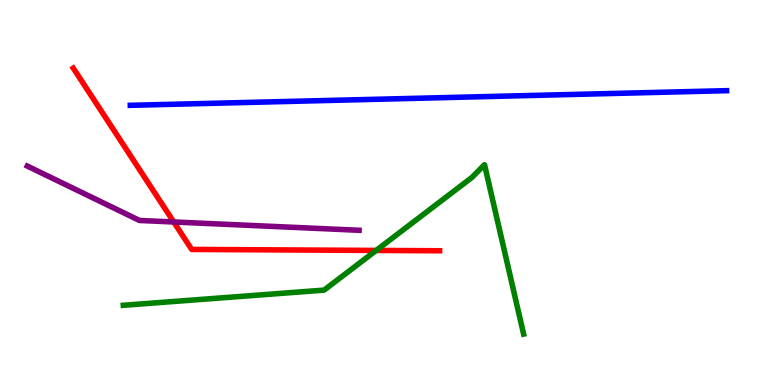[{'lines': ['blue', 'red'], 'intersections': []}, {'lines': ['green', 'red'], 'intersections': [{'x': 4.85, 'y': 3.5}]}, {'lines': ['purple', 'red'], 'intersections': [{'x': 2.24, 'y': 4.23}]}, {'lines': ['blue', 'green'], 'intersections': []}, {'lines': ['blue', 'purple'], 'intersections': []}, {'lines': ['green', 'purple'], 'intersections': []}]